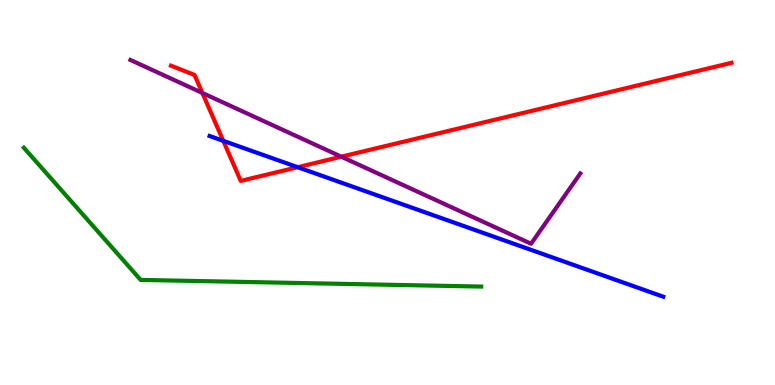[{'lines': ['blue', 'red'], 'intersections': [{'x': 2.88, 'y': 6.34}, {'x': 3.84, 'y': 5.66}]}, {'lines': ['green', 'red'], 'intersections': []}, {'lines': ['purple', 'red'], 'intersections': [{'x': 2.61, 'y': 7.59}, {'x': 4.4, 'y': 5.93}]}, {'lines': ['blue', 'green'], 'intersections': []}, {'lines': ['blue', 'purple'], 'intersections': []}, {'lines': ['green', 'purple'], 'intersections': []}]